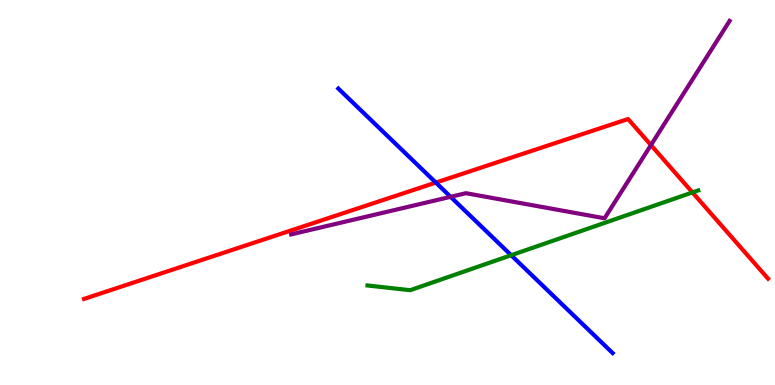[{'lines': ['blue', 'red'], 'intersections': [{'x': 5.62, 'y': 5.26}]}, {'lines': ['green', 'red'], 'intersections': [{'x': 8.93, 'y': 5.0}]}, {'lines': ['purple', 'red'], 'intersections': [{'x': 8.4, 'y': 6.23}]}, {'lines': ['blue', 'green'], 'intersections': [{'x': 6.6, 'y': 3.37}]}, {'lines': ['blue', 'purple'], 'intersections': [{'x': 5.81, 'y': 4.89}]}, {'lines': ['green', 'purple'], 'intersections': []}]